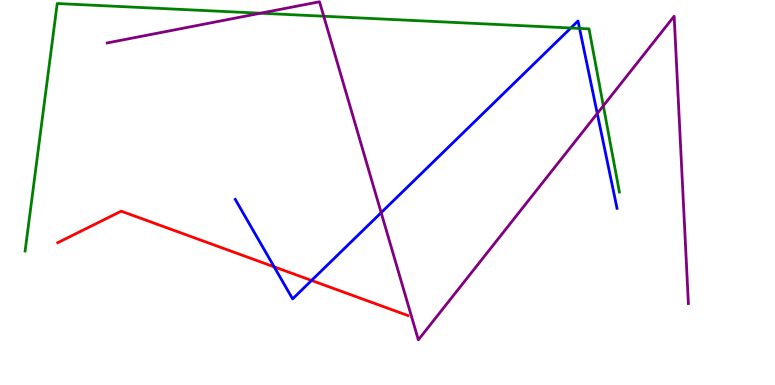[{'lines': ['blue', 'red'], 'intersections': [{'x': 3.54, 'y': 3.07}, {'x': 4.02, 'y': 2.72}]}, {'lines': ['green', 'red'], 'intersections': []}, {'lines': ['purple', 'red'], 'intersections': []}, {'lines': ['blue', 'green'], 'intersections': [{'x': 7.37, 'y': 9.27}, {'x': 7.48, 'y': 9.26}]}, {'lines': ['blue', 'purple'], 'intersections': [{'x': 4.92, 'y': 4.48}, {'x': 7.71, 'y': 7.05}]}, {'lines': ['green', 'purple'], 'intersections': [{'x': 3.36, 'y': 9.66}, {'x': 4.18, 'y': 9.58}, {'x': 7.79, 'y': 7.25}]}]